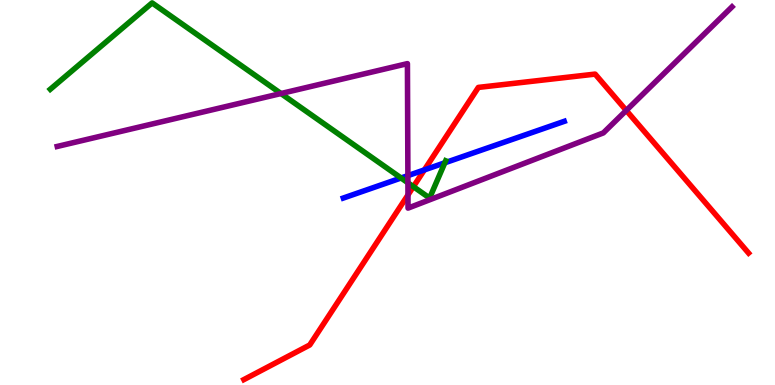[{'lines': ['blue', 'red'], 'intersections': [{'x': 5.48, 'y': 5.59}]}, {'lines': ['green', 'red'], 'intersections': [{'x': 5.33, 'y': 5.15}]}, {'lines': ['purple', 'red'], 'intersections': [{'x': 5.26, 'y': 4.94}, {'x': 8.08, 'y': 7.13}]}, {'lines': ['blue', 'green'], 'intersections': [{'x': 5.18, 'y': 5.38}, {'x': 5.74, 'y': 5.77}]}, {'lines': ['blue', 'purple'], 'intersections': [{'x': 5.26, 'y': 5.44}]}, {'lines': ['green', 'purple'], 'intersections': [{'x': 3.63, 'y': 7.57}, {'x': 5.26, 'y': 5.25}]}]